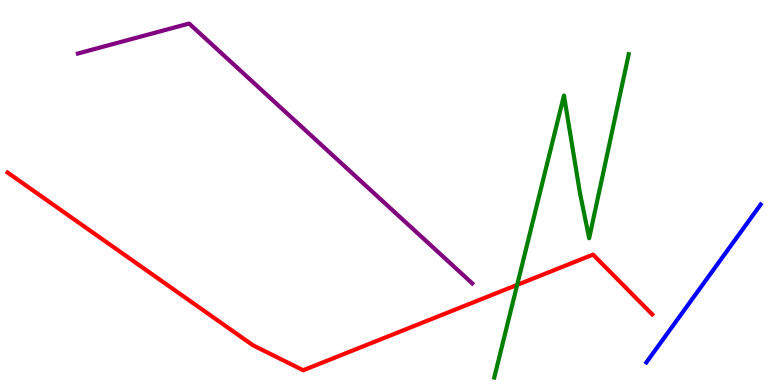[{'lines': ['blue', 'red'], 'intersections': []}, {'lines': ['green', 'red'], 'intersections': [{'x': 6.67, 'y': 2.6}]}, {'lines': ['purple', 'red'], 'intersections': []}, {'lines': ['blue', 'green'], 'intersections': []}, {'lines': ['blue', 'purple'], 'intersections': []}, {'lines': ['green', 'purple'], 'intersections': []}]